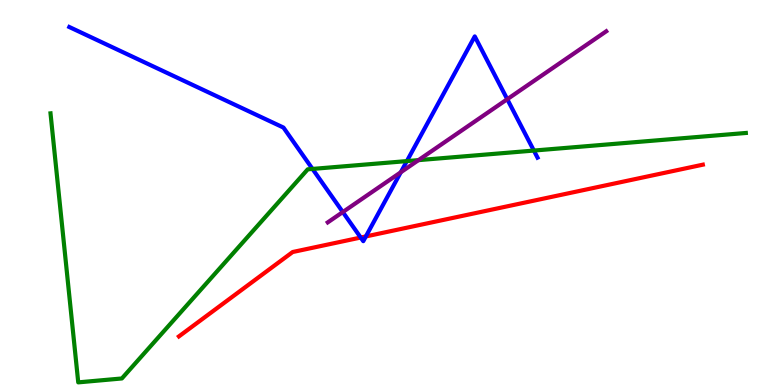[{'lines': ['blue', 'red'], 'intersections': [{'x': 4.65, 'y': 3.83}, {'x': 4.72, 'y': 3.86}]}, {'lines': ['green', 'red'], 'intersections': []}, {'lines': ['purple', 'red'], 'intersections': []}, {'lines': ['blue', 'green'], 'intersections': [{'x': 4.03, 'y': 5.61}, {'x': 5.25, 'y': 5.82}, {'x': 6.89, 'y': 6.09}]}, {'lines': ['blue', 'purple'], 'intersections': [{'x': 4.42, 'y': 4.49}, {'x': 5.17, 'y': 5.53}, {'x': 6.55, 'y': 7.42}]}, {'lines': ['green', 'purple'], 'intersections': [{'x': 5.4, 'y': 5.84}]}]